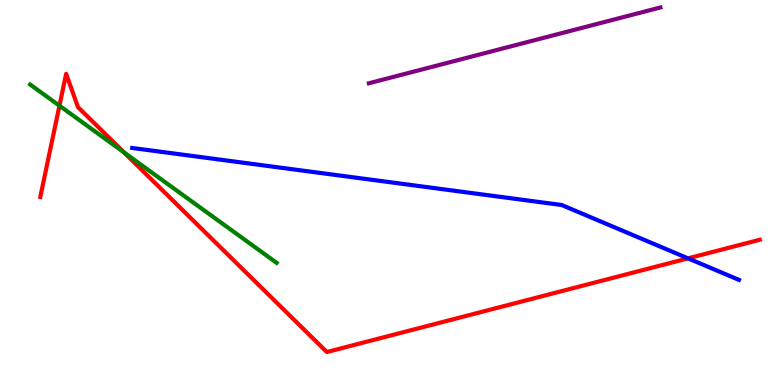[{'lines': ['blue', 'red'], 'intersections': [{'x': 8.88, 'y': 3.29}]}, {'lines': ['green', 'red'], 'intersections': [{'x': 0.767, 'y': 7.25}, {'x': 1.6, 'y': 6.04}]}, {'lines': ['purple', 'red'], 'intersections': []}, {'lines': ['blue', 'green'], 'intersections': []}, {'lines': ['blue', 'purple'], 'intersections': []}, {'lines': ['green', 'purple'], 'intersections': []}]